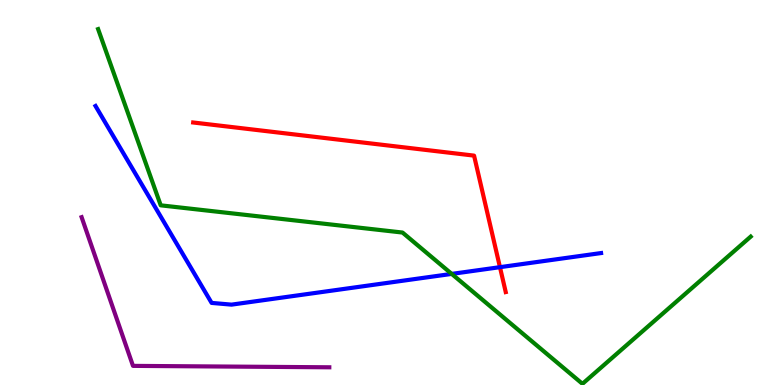[{'lines': ['blue', 'red'], 'intersections': [{'x': 6.45, 'y': 3.06}]}, {'lines': ['green', 'red'], 'intersections': []}, {'lines': ['purple', 'red'], 'intersections': []}, {'lines': ['blue', 'green'], 'intersections': [{'x': 5.83, 'y': 2.89}]}, {'lines': ['blue', 'purple'], 'intersections': []}, {'lines': ['green', 'purple'], 'intersections': []}]